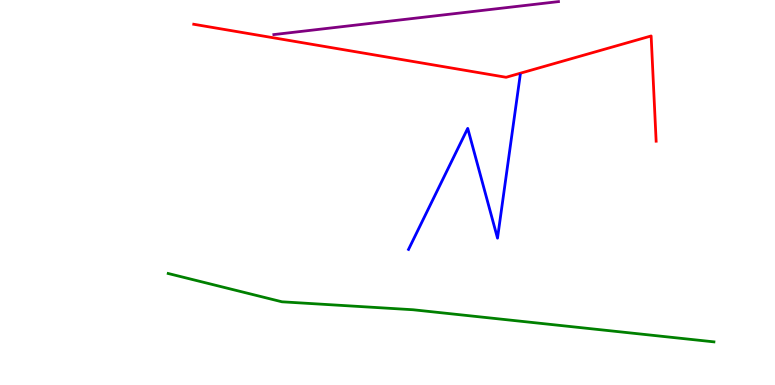[{'lines': ['blue', 'red'], 'intersections': []}, {'lines': ['green', 'red'], 'intersections': []}, {'lines': ['purple', 'red'], 'intersections': []}, {'lines': ['blue', 'green'], 'intersections': []}, {'lines': ['blue', 'purple'], 'intersections': []}, {'lines': ['green', 'purple'], 'intersections': []}]